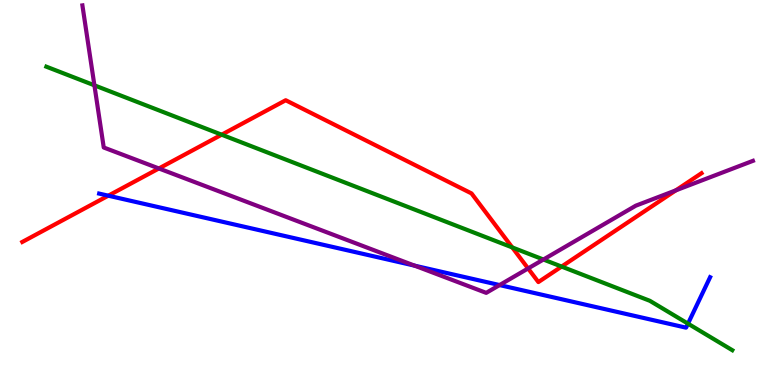[{'lines': ['blue', 'red'], 'intersections': [{'x': 1.4, 'y': 4.92}]}, {'lines': ['green', 'red'], 'intersections': [{'x': 2.86, 'y': 6.5}, {'x': 6.61, 'y': 3.57}, {'x': 7.25, 'y': 3.08}]}, {'lines': ['purple', 'red'], 'intersections': [{'x': 2.05, 'y': 5.62}, {'x': 6.81, 'y': 3.03}, {'x': 8.72, 'y': 5.06}]}, {'lines': ['blue', 'green'], 'intersections': [{'x': 8.88, 'y': 1.59}]}, {'lines': ['blue', 'purple'], 'intersections': [{'x': 5.35, 'y': 3.1}, {'x': 6.45, 'y': 2.6}]}, {'lines': ['green', 'purple'], 'intersections': [{'x': 1.22, 'y': 7.78}, {'x': 7.01, 'y': 3.26}]}]